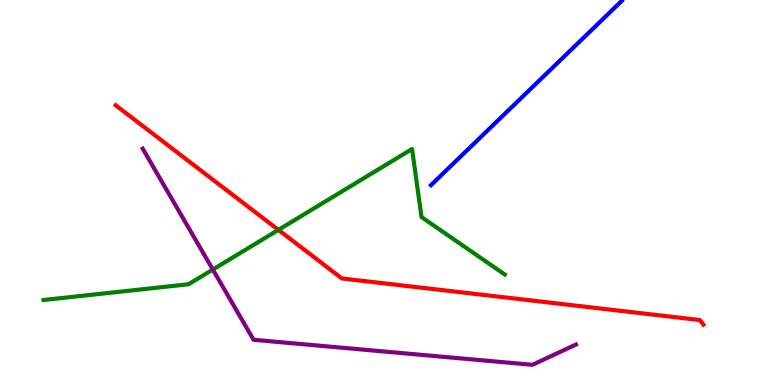[{'lines': ['blue', 'red'], 'intersections': []}, {'lines': ['green', 'red'], 'intersections': [{'x': 3.59, 'y': 4.03}]}, {'lines': ['purple', 'red'], 'intersections': []}, {'lines': ['blue', 'green'], 'intersections': []}, {'lines': ['blue', 'purple'], 'intersections': []}, {'lines': ['green', 'purple'], 'intersections': [{'x': 2.75, 'y': 3.0}]}]